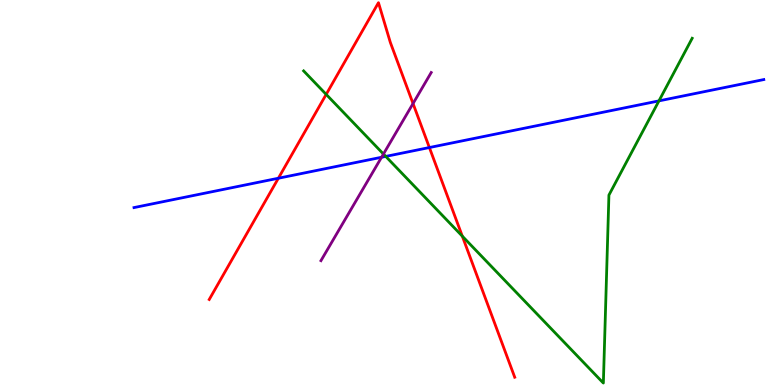[{'lines': ['blue', 'red'], 'intersections': [{'x': 3.59, 'y': 5.37}, {'x': 5.54, 'y': 6.17}]}, {'lines': ['green', 'red'], 'intersections': [{'x': 4.21, 'y': 7.55}, {'x': 5.97, 'y': 3.87}]}, {'lines': ['purple', 'red'], 'intersections': [{'x': 5.33, 'y': 7.31}]}, {'lines': ['blue', 'green'], 'intersections': [{'x': 4.98, 'y': 5.94}, {'x': 8.5, 'y': 7.38}]}, {'lines': ['blue', 'purple'], 'intersections': [{'x': 4.92, 'y': 5.92}]}, {'lines': ['green', 'purple'], 'intersections': [{'x': 4.95, 'y': 6.0}]}]